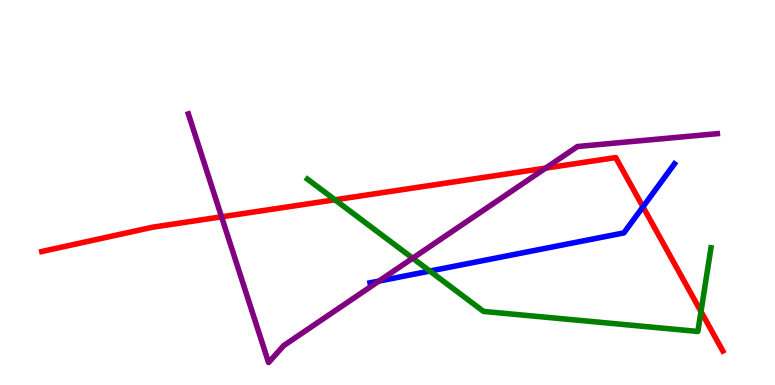[{'lines': ['blue', 'red'], 'intersections': [{'x': 8.3, 'y': 4.63}]}, {'lines': ['green', 'red'], 'intersections': [{'x': 4.32, 'y': 4.81}, {'x': 9.05, 'y': 1.91}]}, {'lines': ['purple', 'red'], 'intersections': [{'x': 2.86, 'y': 4.37}, {'x': 7.04, 'y': 5.63}]}, {'lines': ['blue', 'green'], 'intersections': [{'x': 5.55, 'y': 2.96}]}, {'lines': ['blue', 'purple'], 'intersections': [{'x': 4.89, 'y': 2.7}]}, {'lines': ['green', 'purple'], 'intersections': [{'x': 5.33, 'y': 3.29}]}]